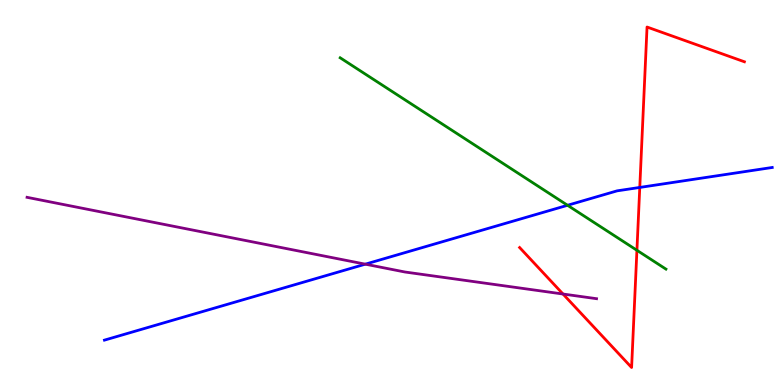[{'lines': ['blue', 'red'], 'intersections': [{'x': 8.26, 'y': 5.13}]}, {'lines': ['green', 'red'], 'intersections': [{'x': 8.22, 'y': 3.5}]}, {'lines': ['purple', 'red'], 'intersections': [{'x': 7.26, 'y': 2.36}]}, {'lines': ['blue', 'green'], 'intersections': [{'x': 7.32, 'y': 4.67}]}, {'lines': ['blue', 'purple'], 'intersections': [{'x': 4.71, 'y': 3.14}]}, {'lines': ['green', 'purple'], 'intersections': []}]